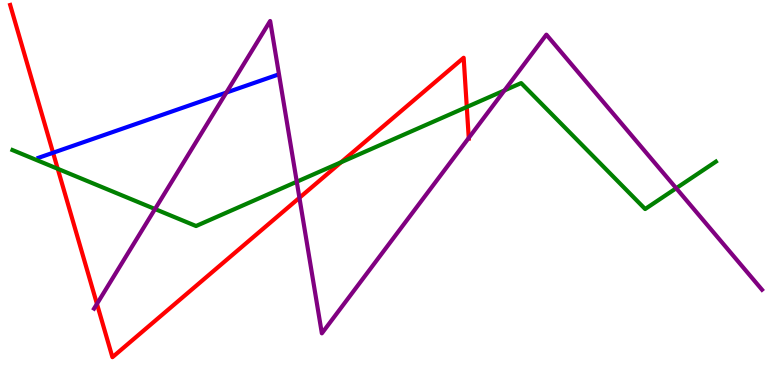[{'lines': ['blue', 'red'], 'intersections': [{'x': 0.685, 'y': 6.03}]}, {'lines': ['green', 'red'], 'intersections': [{'x': 0.745, 'y': 5.62}, {'x': 4.4, 'y': 5.79}, {'x': 6.02, 'y': 7.22}]}, {'lines': ['purple', 'red'], 'intersections': [{'x': 1.25, 'y': 2.11}, {'x': 3.86, 'y': 4.86}, {'x': 6.05, 'y': 6.42}]}, {'lines': ['blue', 'green'], 'intersections': []}, {'lines': ['blue', 'purple'], 'intersections': [{'x': 2.92, 'y': 7.6}]}, {'lines': ['green', 'purple'], 'intersections': [{'x': 2.0, 'y': 4.57}, {'x': 3.83, 'y': 5.28}, {'x': 6.51, 'y': 7.65}, {'x': 8.73, 'y': 5.11}]}]